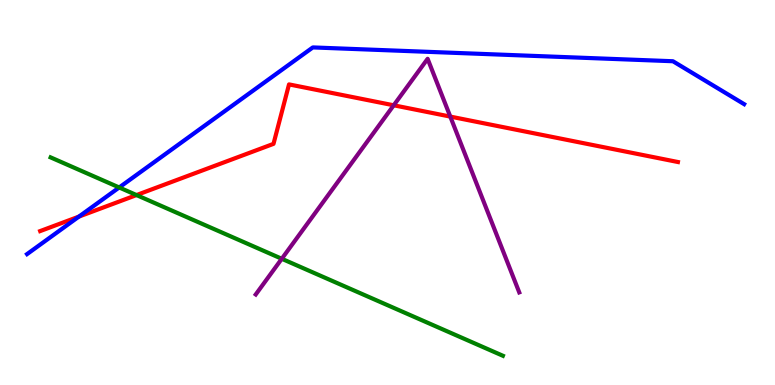[{'lines': ['blue', 'red'], 'intersections': [{'x': 1.02, 'y': 4.37}]}, {'lines': ['green', 'red'], 'intersections': [{'x': 1.76, 'y': 4.93}]}, {'lines': ['purple', 'red'], 'intersections': [{'x': 5.08, 'y': 7.27}, {'x': 5.81, 'y': 6.97}]}, {'lines': ['blue', 'green'], 'intersections': [{'x': 1.54, 'y': 5.13}]}, {'lines': ['blue', 'purple'], 'intersections': []}, {'lines': ['green', 'purple'], 'intersections': [{'x': 3.64, 'y': 3.28}]}]